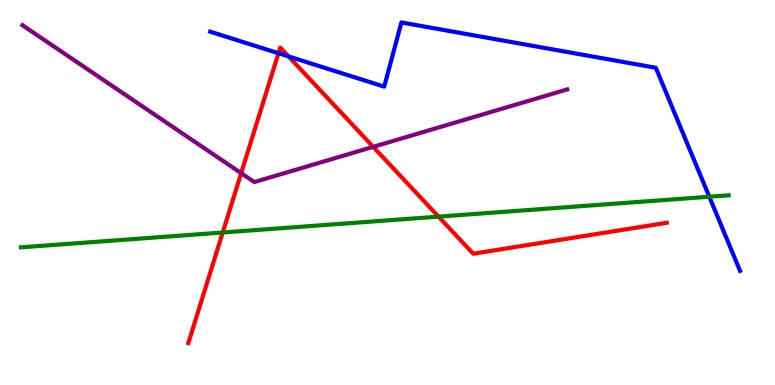[{'lines': ['blue', 'red'], 'intersections': [{'x': 3.59, 'y': 8.62}, {'x': 3.72, 'y': 8.53}]}, {'lines': ['green', 'red'], 'intersections': [{'x': 2.87, 'y': 3.96}, {'x': 5.66, 'y': 4.37}]}, {'lines': ['purple', 'red'], 'intersections': [{'x': 3.11, 'y': 5.5}, {'x': 4.82, 'y': 6.19}]}, {'lines': ['blue', 'green'], 'intersections': [{'x': 9.15, 'y': 4.89}]}, {'lines': ['blue', 'purple'], 'intersections': []}, {'lines': ['green', 'purple'], 'intersections': []}]